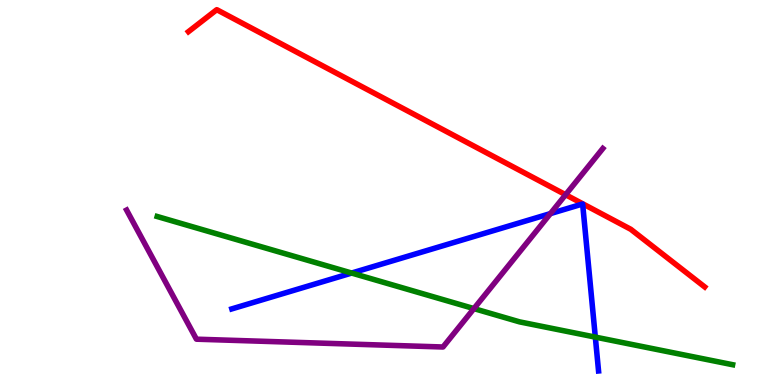[{'lines': ['blue', 'red'], 'intersections': []}, {'lines': ['green', 'red'], 'intersections': []}, {'lines': ['purple', 'red'], 'intersections': [{'x': 7.3, 'y': 4.94}]}, {'lines': ['blue', 'green'], 'intersections': [{'x': 4.54, 'y': 2.91}, {'x': 7.68, 'y': 1.24}]}, {'lines': ['blue', 'purple'], 'intersections': [{'x': 7.1, 'y': 4.45}]}, {'lines': ['green', 'purple'], 'intersections': [{'x': 6.12, 'y': 1.98}]}]